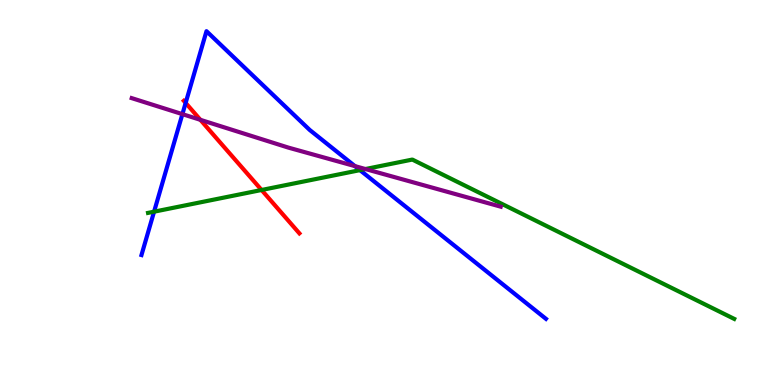[{'lines': ['blue', 'red'], 'intersections': [{'x': 2.4, 'y': 7.33}]}, {'lines': ['green', 'red'], 'intersections': [{'x': 3.38, 'y': 5.07}]}, {'lines': ['purple', 'red'], 'intersections': [{'x': 2.59, 'y': 6.89}]}, {'lines': ['blue', 'green'], 'intersections': [{'x': 1.99, 'y': 4.5}, {'x': 4.64, 'y': 5.58}]}, {'lines': ['blue', 'purple'], 'intersections': [{'x': 2.35, 'y': 7.04}, {'x': 4.58, 'y': 5.69}]}, {'lines': ['green', 'purple'], 'intersections': [{'x': 4.71, 'y': 5.61}]}]